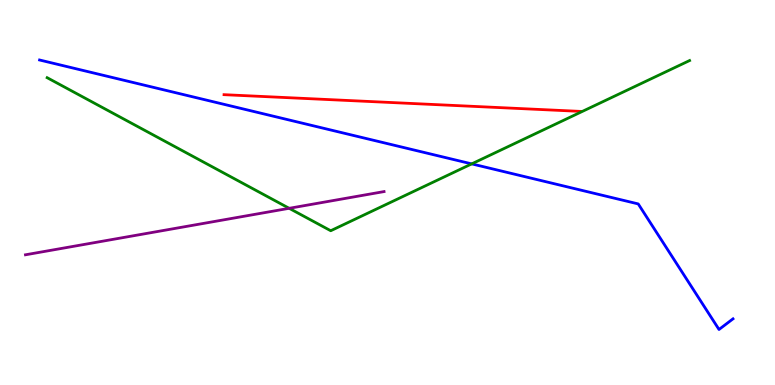[{'lines': ['blue', 'red'], 'intersections': []}, {'lines': ['green', 'red'], 'intersections': []}, {'lines': ['purple', 'red'], 'intersections': []}, {'lines': ['blue', 'green'], 'intersections': [{'x': 6.09, 'y': 5.74}]}, {'lines': ['blue', 'purple'], 'intersections': []}, {'lines': ['green', 'purple'], 'intersections': [{'x': 3.73, 'y': 4.59}]}]